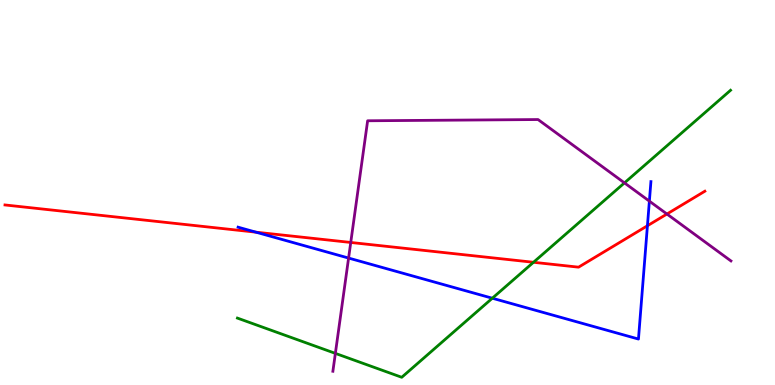[{'lines': ['blue', 'red'], 'intersections': [{'x': 3.3, 'y': 3.97}, {'x': 8.35, 'y': 4.14}]}, {'lines': ['green', 'red'], 'intersections': [{'x': 6.88, 'y': 3.19}]}, {'lines': ['purple', 'red'], 'intersections': [{'x': 4.53, 'y': 3.7}, {'x': 8.61, 'y': 4.44}]}, {'lines': ['blue', 'green'], 'intersections': [{'x': 6.35, 'y': 2.25}]}, {'lines': ['blue', 'purple'], 'intersections': [{'x': 4.5, 'y': 3.3}, {'x': 8.38, 'y': 4.78}]}, {'lines': ['green', 'purple'], 'intersections': [{'x': 4.33, 'y': 0.821}, {'x': 8.06, 'y': 5.25}]}]